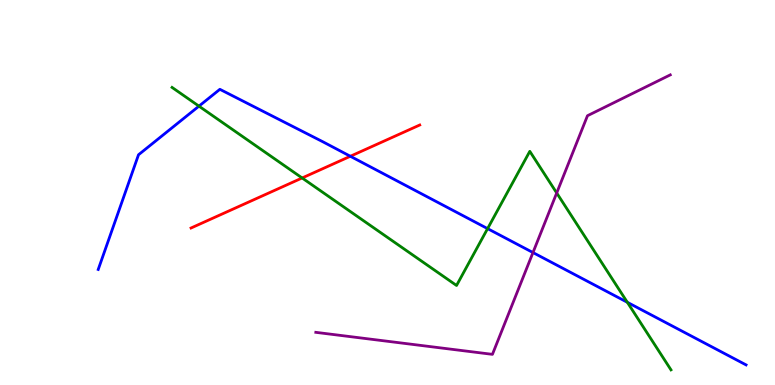[{'lines': ['blue', 'red'], 'intersections': [{'x': 4.52, 'y': 5.94}]}, {'lines': ['green', 'red'], 'intersections': [{'x': 3.9, 'y': 5.38}]}, {'lines': ['purple', 'red'], 'intersections': []}, {'lines': ['blue', 'green'], 'intersections': [{'x': 2.57, 'y': 7.24}, {'x': 6.29, 'y': 4.06}, {'x': 8.09, 'y': 2.15}]}, {'lines': ['blue', 'purple'], 'intersections': [{'x': 6.88, 'y': 3.44}]}, {'lines': ['green', 'purple'], 'intersections': [{'x': 7.18, 'y': 4.99}]}]